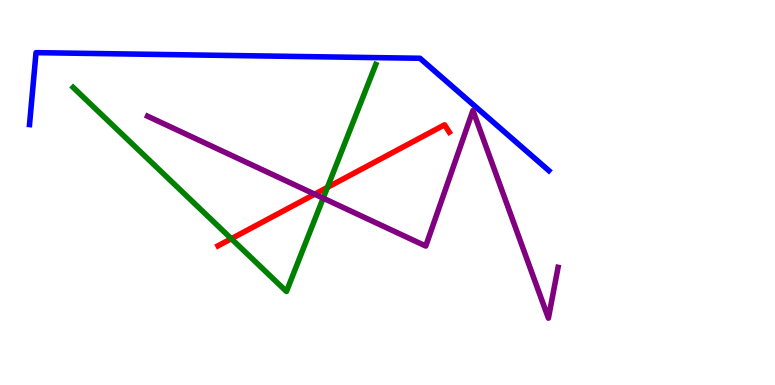[{'lines': ['blue', 'red'], 'intersections': []}, {'lines': ['green', 'red'], 'intersections': [{'x': 2.98, 'y': 3.8}, {'x': 4.22, 'y': 5.13}]}, {'lines': ['purple', 'red'], 'intersections': [{'x': 4.06, 'y': 4.96}]}, {'lines': ['blue', 'green'], 'intersections': []}, {'lines': ['blue', 'purple'], 'intersections': []}, {'lines': ['green', 'purple'], 'intersections': [{'x': 4.17, 'y': 4.85}]}]